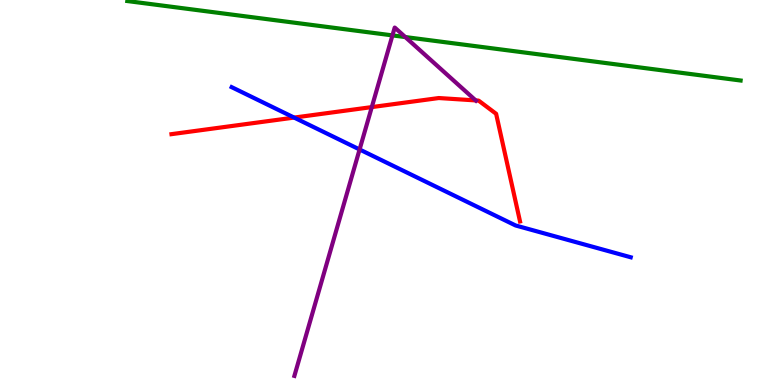[{'lines': ['blue', 'red'], 'intersections': [{'x': 3.8, 'y': 6.95}]}, {'lines': ['green', 'red'], 'intersections': []}, {'lines': ['purple', 'red'], 'intersections': [{'x': 4.8, 'y': 7.22}, {'x': 6.14, 'y': 7.39}]}, {'lines': ['blue', 'green'], 'intersections': []}, {'lines': ['blue', 'purple'], 'intersections': [{'x': 4.64, 'y': 6.12}]}, {'lines': ['green', 'purple'], 'intersections': [{'x': 5.06, 'y': 9.08}, {'x': 5.23, 'y': 9.04}]}]